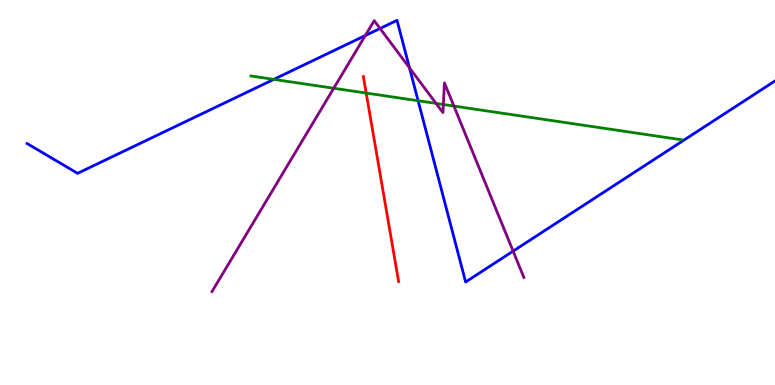[{'lines': ['blue', 'red'], 'intersections': []}, {'lines': ['green', 'red'], 'intersections': [{'x': 4.73, 'y': 7.58}]}, {'lines': ['purple', 'red'], 'intersections': []}, {'lines': ['blue', 'green'], 'intersections': [{'x': 3.53, 'y': 7.94}, {'x': 5.4, 'y': 7.38}]}, {'lines': ['blue', 'purple'], 'intersections': [{'x': 4.71, 'y': 9.08}, {'x': 4.9, 'y': 9.26}, {'x': 5.28, 'y': 8.24}, {'x': 6.62, 'y': 3.48}]}, {'lines': ['green', 'purple'], 'intersections': [{'x': 4.31, 'y': 7.71}, {'x': 5.63, 'y': 7.31}, {'x': 5.72, 'y': 7.29}, {'x': 5.86, 'y': 7.25}]}]